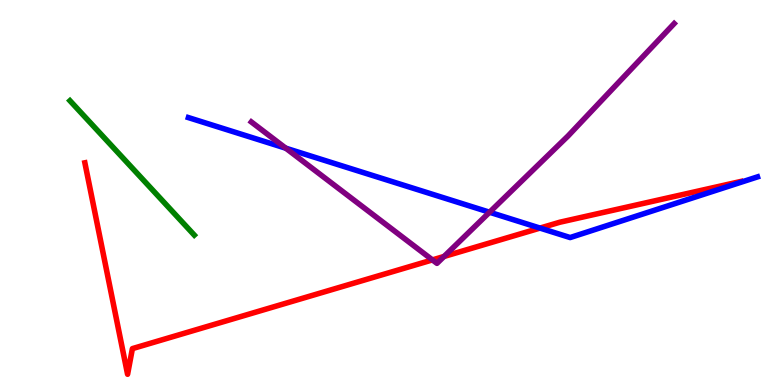[{'lines': ['blue', 'red'], 'intersections': [{'x': 6.97, 'y': 4.08}]}, {'lines': ['green', 'red'], 'intersections': []}, {'lines': ['purple', 'red'], 'intersections': [{'x': 5.58, 'y': 3.25}, {'x': 5.73, 'y': 3.34}]}, {'lines': ['blue', 'green'], 'intersections': []}, {'lines': ['blue', 'purple'], 'intersections': [{'x': 3.69, 'y': 6.15}, {'x': 6.32, 'y': 4.49}]}, {'lines': ['green', 'purple'], 'intersections': []}]